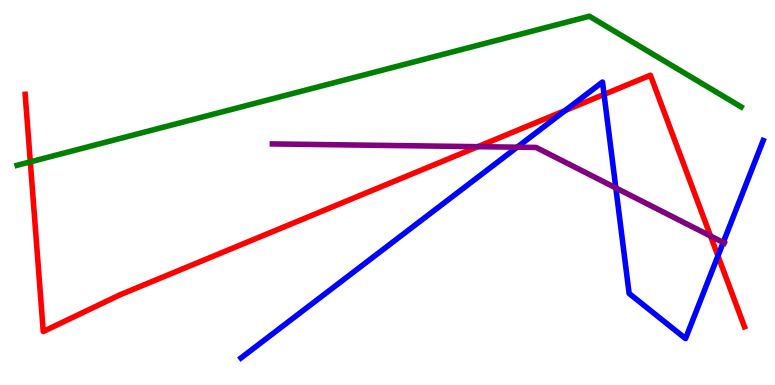[{'lines': ['blue', 'red'], 'intersections': [{'x': 7.29, 'y': 7.13}, {'x': 7.79, 'y': 7.55}, {'x': 9.26, 'y': 3.35}]}, {'lines': ['green', 'red'], 'intersections': [{'x': 0.391, 'y': 5.8}]}, {'lines': ['purple', 'red'], 'intersections': [{'x': 6.17, 'y': 6.19}, {'x': 9.17, 'y': 3.87}]}, {'lines': ['blue', 'green'], 'intersections': []}, {'lines': ['blue', 'purple'], 'intersections': [{'x': 6.67, 'y': 6.18}, {'x': 7.95, 'y': 5.12}, {'x': 9.33, 'y': 3.7}]}, {'lines': ['green', 'purple'], 'intersections': []}]